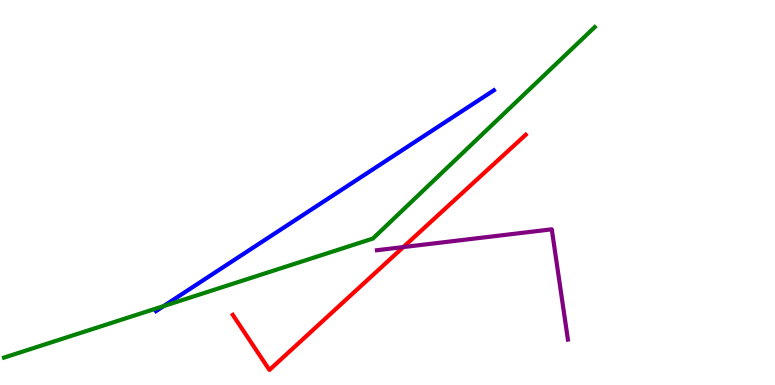[{'lines': ['blue', 'red'], 'intersections': []}, {'lines': ['green', 'red'], 'intersections': []}, {'lines': ['purple', 'red'], 'intersections': [{'x': 5.2, 'y': 3.58}]}, {'lines': ['blue', 'green'], 'intersections': [{'x': 2.11, 'y': 2.05}]}, {'lines': ['blue', 'purple'], 'intersections': []}, {'lines': ['green', 'purple'], 'intersections': []}]